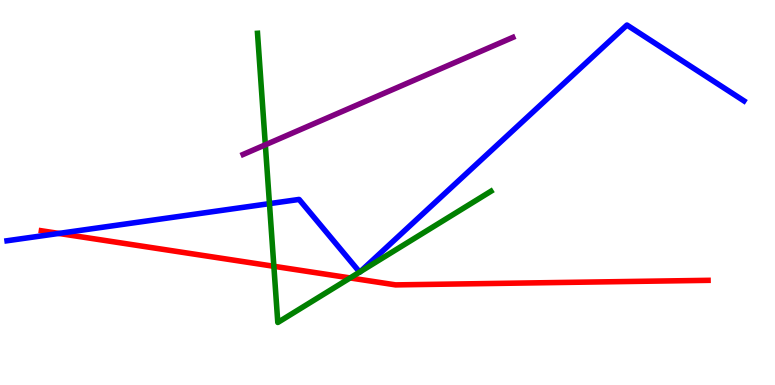[{'lines': ['blue', 'red'], 'intersections': [{'x': 0.759, 'y': 3.94}]}, {'lines': ['green', 'red'], 'intersections': [{'x': 3.53, 'y': 3.08}, {'x': 4.52, 'y': 2.78}]}, {'lines': ['purple', 'red'], 'intersections': []}, {'lines': ['blue', 'green'], 'intersections': [{'x': 3.48, 'y': 4.71}, {'x': 4.64, 'y': 2.93}, {'x': 4.65, 'y': 2.94}]}, {'lines': ['blue', 'purple'], 'intersections': []}, {'lines': ['green', 'purple'], 'intersections': [{'x': 3.42, 'y': 6.24}]}]